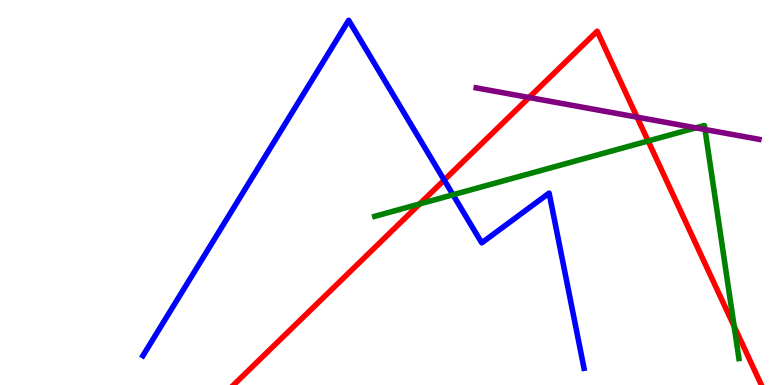[{'lines': ['blue', 'red'], 'intersections': [{'x': 5.73, 'y': 5.32}]}, {'lines': ['green', 'red'], 'intersections': [{'x': 5.41, 'y': 4.7}, {'x': 8.36, 'y': 6.34}, {'x': 9.47, 'y': 1.52}]}, {'lines': ['purple', 'red'], 'intersections': [{'x': 6.83, 'y': 7.47}, {'x': 8.22, 'y': 6.96}]}, {'lines': ['blue', 'green'], 'intersections': [{'x': 5.84, 'y': 4.94}]}, {'lines': ['blue', 'purple'], 'intersections': []}, {'lines': ['green', 'purple'], 'intersections': [{'x': 8.98, 'y': 6.68}, {'x': 9.1, 'y': 6.64}]}]